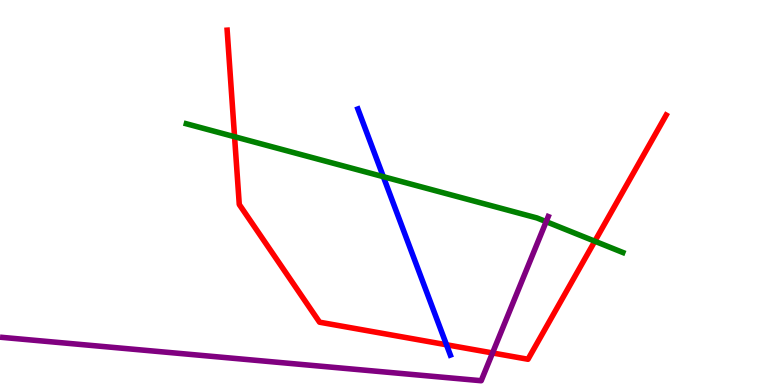[{'lines': ['blue', 'red'], 'intersections': [{'x': 5.76, 'y': 1.05}]}, {'lines': ['green', 'red'], 'intersections': [{'x': 3.03, 'y': 6.45}, {'x': 7.67, 'y': 3.73}]}, {'lines': ['purple', 'red'], 'intersections': [{'x': 6.36, 'y': 0.832}]}, {'lines': ['blue', 'green'], 'intersections': [{'x': 4.95, 'y': 5.41}]}, {'lines': ['blue', 'purple'], 'intersections': []}, {'lines': ['green', 'purple'], 'intersections': [{'x': 7.05, 'y': 4.24}]}]